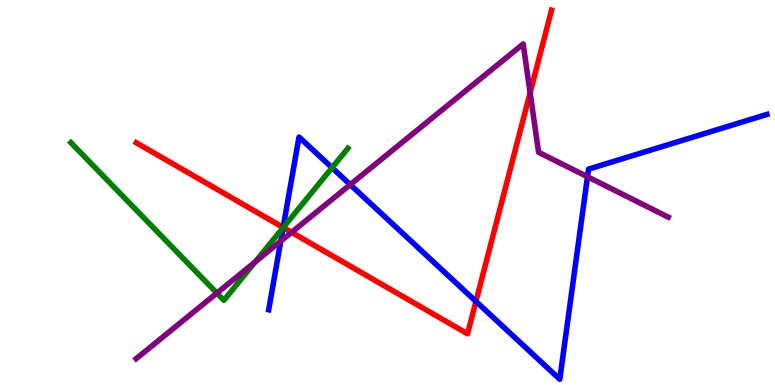[{'lines': ['blue', 'red'], 'intersections': [{'x': 3.65, 'y': 4.09}, {'x': 6.14, 'y': 2.17}]}, {'lines': ['green', 'red'], 'intersections': [{'x': 3.66, 'y': 4.09}]}, {'lines': ['purple', 'red'], 'intersections': [{'x': 3.76, 'y': 3.97}, {'x': 6.84, 'y': 7.59}]}, {'lines': ['blue', 'green'], 'intersections': [{'x': 3.65, 'y': 4.09}, {'x': 4.28, 'y': 5.64}]}, {'lines': ['blue', 'purple'], 'intersections': [{'x': 3.62, 'y': 3.74}, {'x': 4.52, 'y': 5.2}, {'x': 7.58, 'y': 5.41}]}, {'lines': ['green', 'purple'], 'intersections': [{'x': 2.8, 'y': 2.39}, {'x': 3.29, 'y': 3.2}]}]